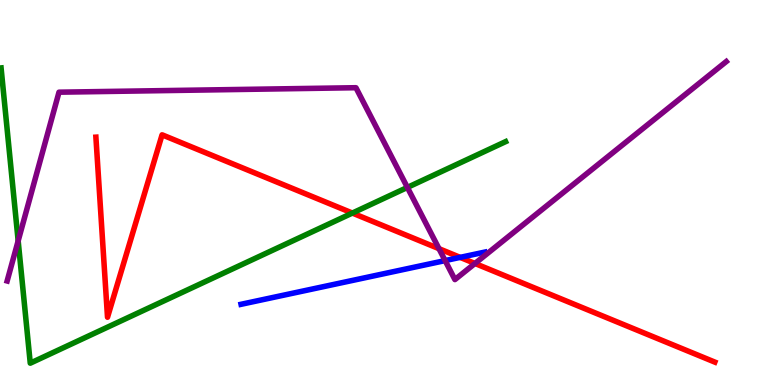[{'lines': ['blue', 'red'], 'intersections': [{'x': 5.94, 'y': 3.31}]}, {'lines': ['green', 'red'], 'intersections': [{'x': 4.55, 'y': 4.47}]}, {'lines': ['purple', 'red'], 'intersections': [{'x': 5.66, 'y': 3.54}, {'x': 6.13, 'y': 3.16}]}, {'lines': ['blue', 'green'], 'intersections': []}, {'lines': ['blue', 'purple'], 'intersections': [{'x': 5.74, 'y': 3.23}]}, {'lines': ['green', 'purple'], 'intersections': [{'x': 0.234, 'y': 3.74}, {'x': 5.26, 'y': 5.13}]}]